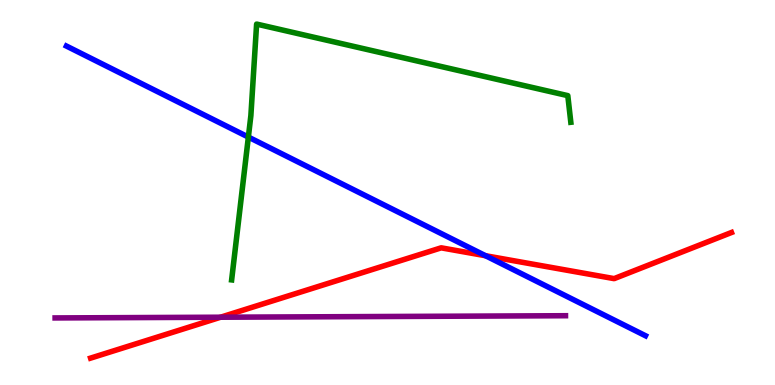[{'lines': ['blue', 'red'], 'intersections': [{'x': 6.27, 'y': 3.36}]}, {'lines': ['green', 'red'], 'intersections': []}, {'lines': ['purple', 'red'], 'intersections': [{'x': 2.85, 'y': 1.76}]}, {'lines': ['blue', 'green'], 'intersections': [{'x': 3.2, 'y': 6.44}]}, {'lines': ['blue', 'purple'], 'intersections': []}, {'lines': ['green', 'purple'], 'intersections': []}]